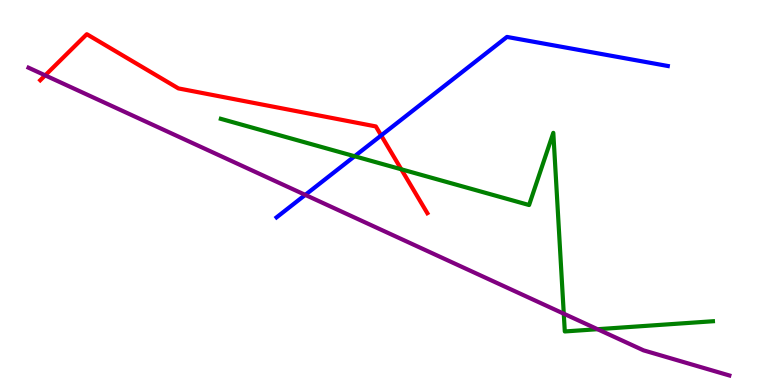[{'lines': ['blue', 'red'], 'intersections': [{'x': 4.92, 'y': 6.48}]}, {'lines': ['green', 'red'], 'intersections': [{'x': 5.18, 'y': 5.6}]}, {'lines': ['purple', 'red'], 'intersections': [{'x': 0.583, 'y': 8.04}]}, {'lines': ['blue', 'green'], 'intersections': [{'x': 4.58, 'y': 5.94}]}, {'lines': ['blue', 'purple'], 'intersections': [{'x': 3.94, 'y': 4.94}]}, {'lines': ['green', 'purple'], 'intersections': [{'x': 7.27, 'y': 1.85}, {'x': 7.71, 'y': 1.45}]}]